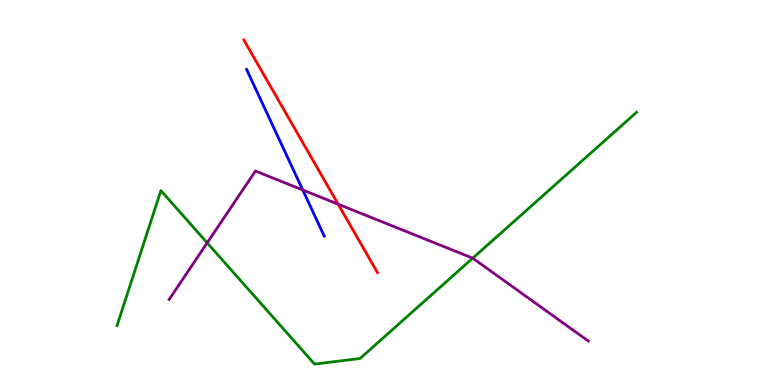[{'lines': ['blue', 'red'], 'intersections': []}, {'lines': ['green', 'red'], 'intersections': []}, {'lines': ['purple', 'red'], 'intersections': [{'x': 4.36, 'y': 4.7}]}, {'lines': ['blue', 'green'], 'intersections': []}, {'lines': ['blue', 'purple'], 'intersections': [{'x': 3.91, 'y': 5.07}]}, {'lines': ['green', 'purple'], 'intersections': [{'x': 2.67, 'y': 3.69}, {'x': 6.1, 'y': 3.29}]}]